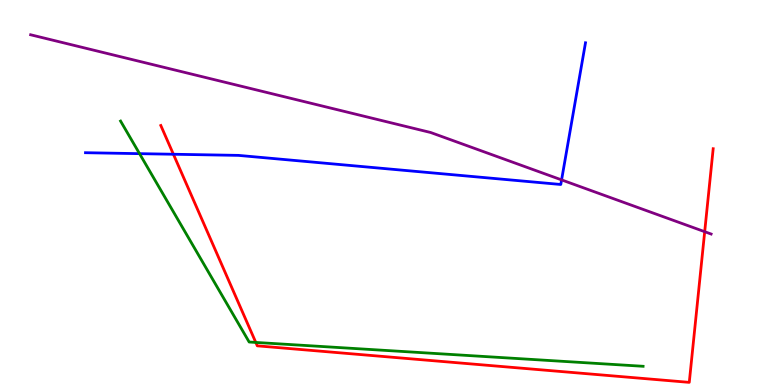[{'lines': ['blue', 'red'], 'intersections': [{'x': 2.24, 'y': 5.99}]}, {'lines': ['green', 'red'], 'intersections': [{'x': 3.3, 'y': 1.11}]}, {'lines': ['purple', 'red'], 'intersections': [{'x': 9.09, 'y': 3.98}]}, {'lines': ['blue', 'green'], 'intersections': [{'x': 1.8, 'y': 6.01}]}, {'lines': ['blue', 'purple'], 'intersections': [{'x': 7.25, 'y': 5.33}]}, {'lines': ['green', 'purple'], 'intersections': []}]